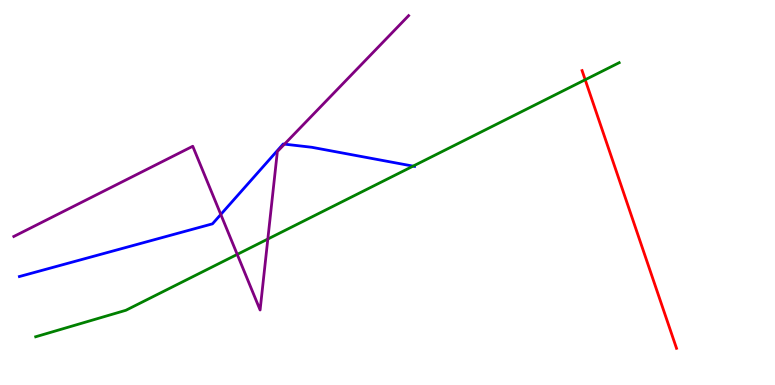[{'lines': ['blue', 'red'], 'intersections': []}, {'lines': ['green', 'red'], 'intersections': [{'x': 7.55, 'y': 7.93}]}, {'lines': ['purple', 'red'], 'intersections': []}, {'lines': ['blue', 'green'], 'intersections': [{'x': 5.33, 'y': 5.69}]}, {'lines': ['blue', 'purple'], 'intersections': [{'x': 2.85, 'y': 4.43}, {'x': 3.67, 'y': 6.26}]}, {'lines': ['green', 'purple'], 'intersections': [{'x': 3.06, 'y': 3.39}, {'x': 3.46, 'y': 3.79}]}]